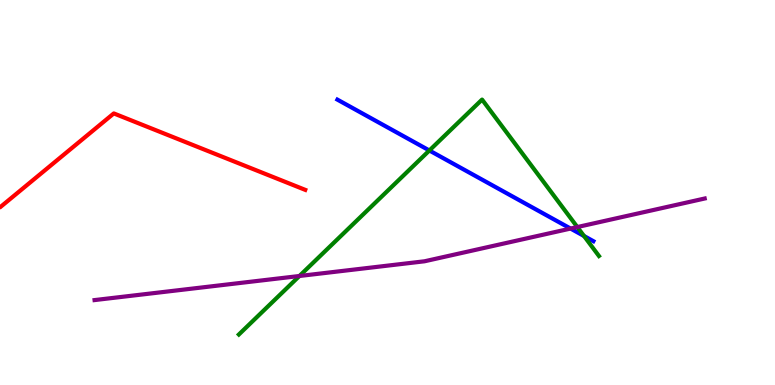[{'lines': ['blue', 'red'], 'intersections': []}, {'lines': ['green', 'red'], 'intersections': []}, {'lines': ['purple', 'red'], 'intersections': []}, {'lines': ['blue', 'green'], 'intersections': [{'x': 5.54, 'y': 6.09}, {'x': 7.54, 'y': 3.87}]}, {'lines': ['blue', 'purple'], 'intersections': [{'x': 7.36, 'y': 4.06}]}, {'lines': ['green', 'purple'], 'intersections': [{'x': 3.86, 'y': 2.83}, {'x': 7.45, 'y': 4.1}]}]